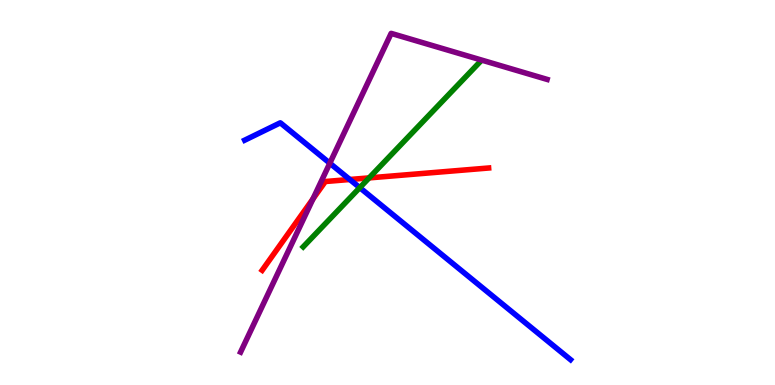[{'lines': ['blue', 'red'], 'intersections': [{'x': 4.51, 'y': 5.34}]}, {'lines': ['green', 'red'], 'intersections': [{'x': 4.76, 'y': 5.38}]}, {'lines': ['purple', 'red'], 'intersections': [{'x': 4.04, 'y': 4.84}]}, {'lines': ['blue', 'green'], 'intersections': [{'x': 4.64, 'y': 5.13}]}, {'lines': ['blue', 'purple'], 'intersections': [{'x': 4.26, 'y': 5.76}]}, {'lines': ['green', 'purple'], 'intersections': []}]